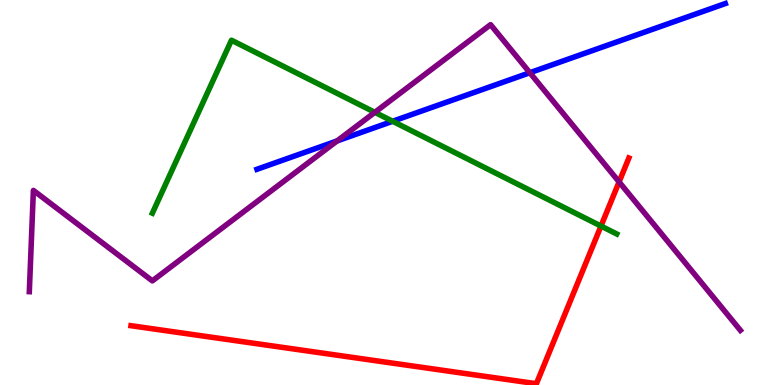[{'lines': ['blue', 'red'], 'intersections': []}, {'lines': ['green', 'red'], 'intersections': [{'x': 7.75, 'y': 4.13}]}, {'lines': ['purple', 'red'], 'intersections': [{'x': 7.99, 'y': 5.28}]}, {'lines': ['blue', 'green'], 'intersections': [{'x': 5.07, 'y': 6.85}]}, {'lines': ['blue', 'purple'], 'intersections': [{'x': 4.35, 'y': 6.34}, {'x': 6.84, 'y': 8.11}]}, {'lines': ['green', 'purple'], 'intersections': [{'x': 4.84, 'y': 7.08}]}]